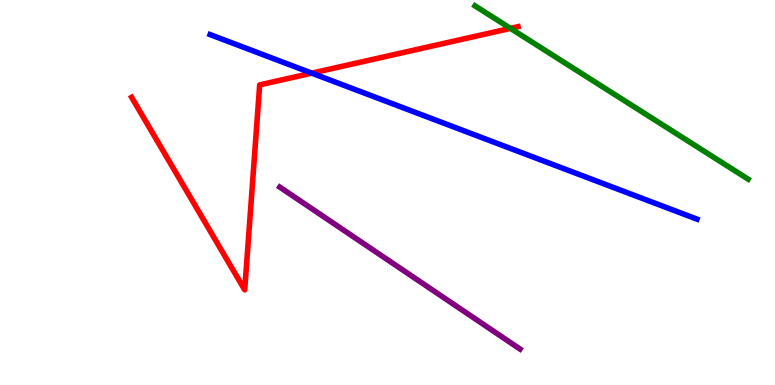[{'lines': ['blue', 'red'], 'intersections': [{'x': 4.02, 'y': 8.1}]}, {'lines': ['green', 'red'], 'intersections': [{'x': 6.59, 'y': 9.26}]}, {'lines': ['purple', 'red'], 'intersections': []}, {'lines': ['blue', 'green'], 'intersections': []}, {'lines': ['blue', 'purple'], 'intersections': []}, {'lines': ['green', 'purple'], 'intersections': []}]